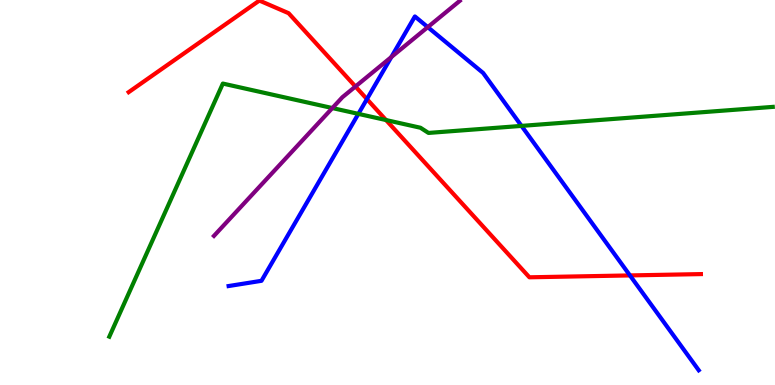[{'lines': ['blue', 'red'], 'intersections': [{'x': 4.73, 'y': 7.43}, {'x': 8.13, 'y': 2.85}]}, {'lines': ['green', 'red'], 'intersections': [{'x': 4.98, 'y': 6.88}]}, {'lines': ['purple', 'red'], 'intersections': [{'x': 4.59, 'y': 7.75}]}, {'lines': ['blue', 'green'], 'intersections': [{'x': 4.62, 'y': 7.04}, {'x': 6.73, 'y': 6.73}]}, {'lines': ['blue', 'purple'], 'intersections': [{'x': 5.05, 'y': 8.52}, {'x': 5.52, 'y': 9.3}]}, {'lines': ['green', 'purple'], 'intersections': [{'x': 4.29, 'y': 7.19}]}]